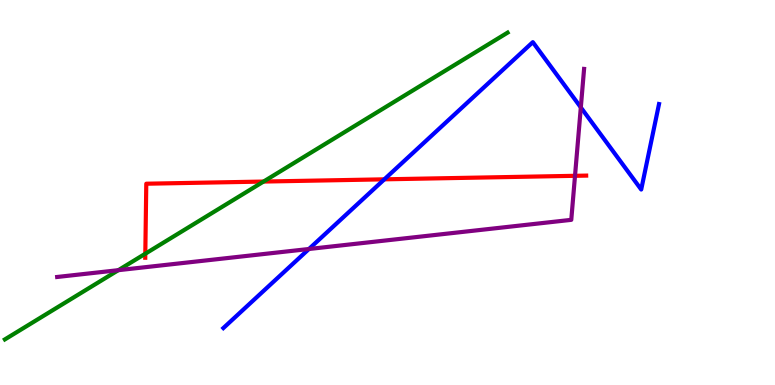[{'lines': ['blue', 'red'], 'intersections': [{'x': 4.96, 'y': 5.34}]}, {'lines': ['green', 'red'], 'intersections': [{'x': 1.87, 'y': 3.41}, {'x': 3.4, 'y': 5.28}]}, {'lines': ['purple', 'red'], 'intersections': [{'x': 7.42, 'y': 5.43}]}, {'lines': ['blue', 'green'], 'intersections': []}, {'lines': ['blue', 'purple'], 'intersections': [{'x': 3.99, 'y': 3.53}, {'x': 7.49, 'y': 7.21}]}, {'lines': ['green', 'purple'], 'intersections': [{'x': 1.53, 'y': 2.98}]}]